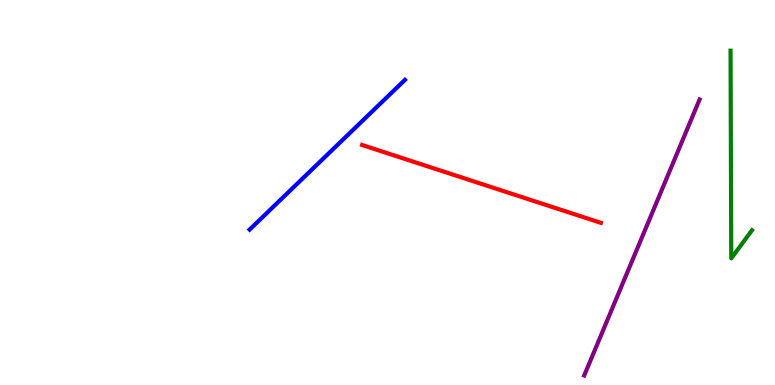[{'lines': ['blue', 'red'], 'intersections': []}, {'lines': ['green', 'red'], 'intersections': []}, {'lines': ['purple', 'red'], 'intersections': []}, {'lines': ['blue', 'green'], 'intersections': []}, {'lines': ['blue', 'purple'], 'intersections': []}, {'lines': ['green', 'purple'], 'intersections': []}]